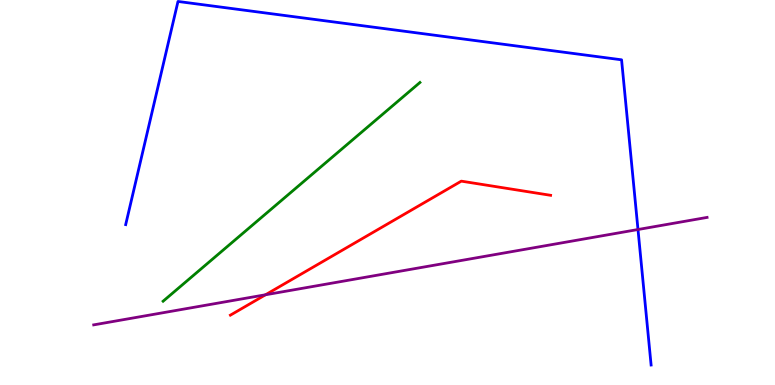[{'lines': ['blue', 'red'], 'intersections': []}, {'lines': ['green', 'red'], 'intersections': []}, {'lines': ['purple', 'red'], 'intersections': [{'x': 3.43, 'y': 2.34}]}, {'lines': ['blue', 'green'], 'intersections': []}, {'lines': ['blue', 'purple'], 'intersections': [{'x': 8.23, 'y': 4.04}]}, {'lines': ['green', 'purple'], 'intersections': []}]